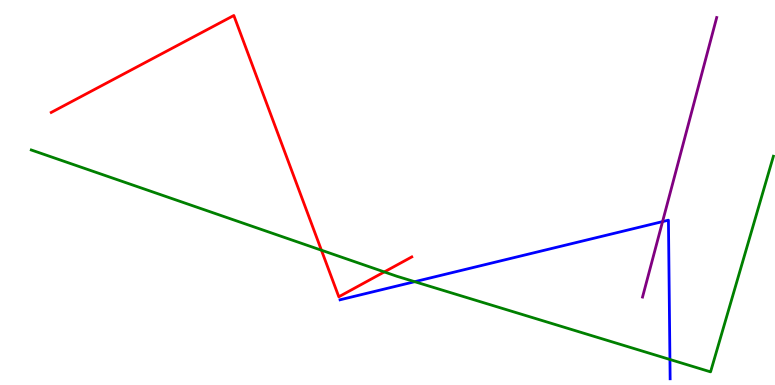[{'lines': ['blue', 'red'], 'intersections': []}, {'lines': ['green', 'red'], 'intersections': [{'x': 4.15, 'y': 3.5}, {'x': 4.96, 'y': 2.94}]}, {'lines': ['purple', 'red'], 'intersections': []}, {'lines': ['blue', 'green'], 'intersections': [{'x': 5.35, 'y': 2.68}, {'x': 8.64, 'y': 0.663}]}, {'lines': ['blue', 'purple'], 'intersections': [{'x': 8.55, 'y': 4.24}]}, {'lines': ['green', 'purple'], 'intersections': []}]